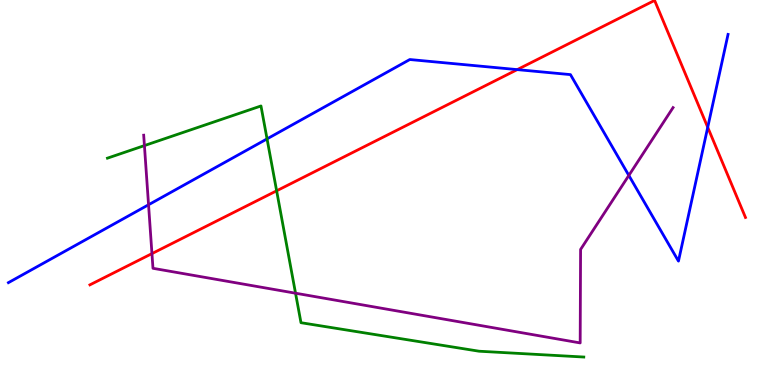[{'lines': ['blue', 'red'], 'intersections': [{'x': 6.67, 'y': 8.19}, {'x': 9.13, 'y': 6.69}]}, {'lines': ['green', 'red'], 'intersections': [{'x': 3.57, 'y': 5.04}]}, {'lines': ['purple', 'red'], 'intersections': [{'x': 1.96, 'y': 3.41}]}, {'lines': ['blue', 'green'], 'intersections': [{'x': 3.45, 'y': 6.39}]}, {'lines': ['blue', 'purple'], 'intersections': [{'x': 1.92, 'y': 4.68}, {'x': 8.11, 'y': 5.44}]}, {'lines': ['green', 'purple'], 'intersections': [{'x': 1.86, 'y': 6.22}, {'x': 3.81, 'y': 2.38}]}]